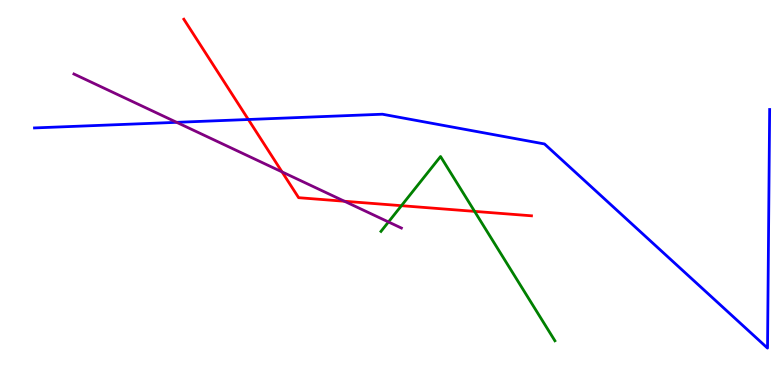[{'lines': ['blue', 'red'], 'intersections': [{'x': 3.2, 'y': 6.9}]}, {'lines': ['green', 'red'], 'intersections': [{'x': 5.18, 'y': 4.66}, {'x': 6.12, 'y': 4.51}]}, {'lines': ['purple', 'red'], 'intersections': [{'x': 3.64, 'y': 5.54}, {'x': 4.44, 'y': 4.77}]}, {'lines': ['blue', 'green'], 'intersections': []}, {'lines': ['blue', 'purple'], 'intersections': [{'x': 2.28, 'y': 6.82}]}, {'lines': ['green', 'purple'], 'intersections': [{'x': 5.01, 'y': 4.23}]}]